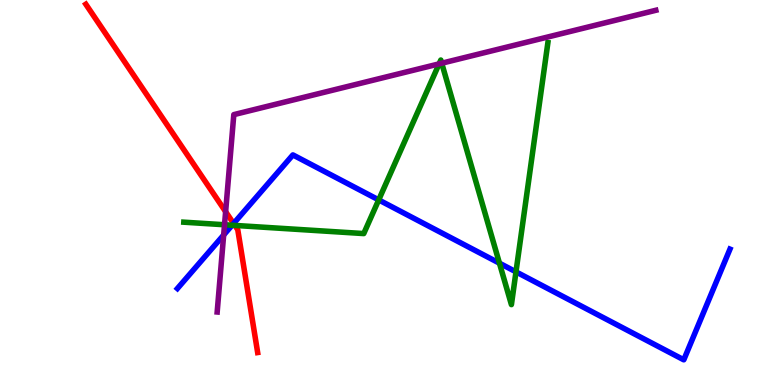[{'lines': ['blue', 'red'], 'intersections': [{'x': 3.01, 'y': 4.19}]}, {'lines': ['green', 'red'], 'intersections': [{'x': 3.03, 'y': 4.15}]}, {'lines': ['purple', 'red'], 'intersections': [{'x': 2.91, 'y': 4.5}]}, {'lines': ['blue', 'green'], 'intersections': [{'x': 2.99, 'y': 4.15}, {'x': 4.89, 'y': 4.81}, {'x': 6.44, 'y': 3.16}, {'x': 6.66, 'y': 2.94}]}, {'lines': ['blue', 'purple'], 'intersections': [{'x': 2.89, 'y': 3.9}]}, {'lines': ['green', 'purple'], 'intersections': [{'x': 2.9, 'y': 4.16}, {'x': 5.67, 'y': 8.34}, {'x': 5.7, 'y': 8.36}]}]